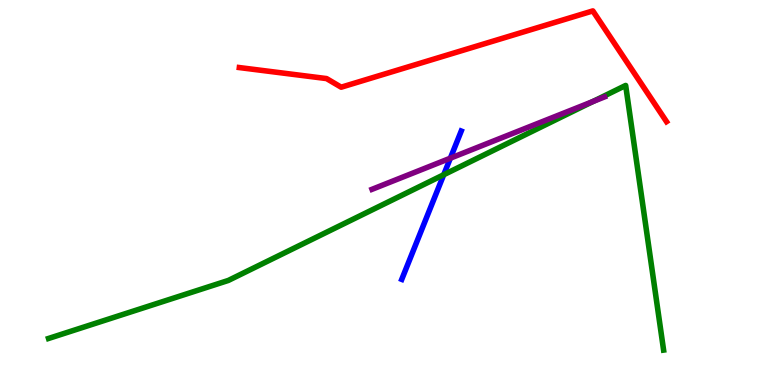[{'lines': ['blue', 'red'], 'intersections': []}, {'lines': ['green', 'red'], 'intersections': []}, {'lines': ['purple', 'red'], 'intersections': []}, {'lines': ['blue', 'green'], 'intersections': [{'x': 5.73, 'y': 5.46}]}, {'lines': ['blue', 'purple'], 'intersections': [{'x': 5.81, 'y': 5.89}]}, {'lines': ['green', 'purple'], 'intersections': [{'x': 7.65, 'y': 7.36}]}]